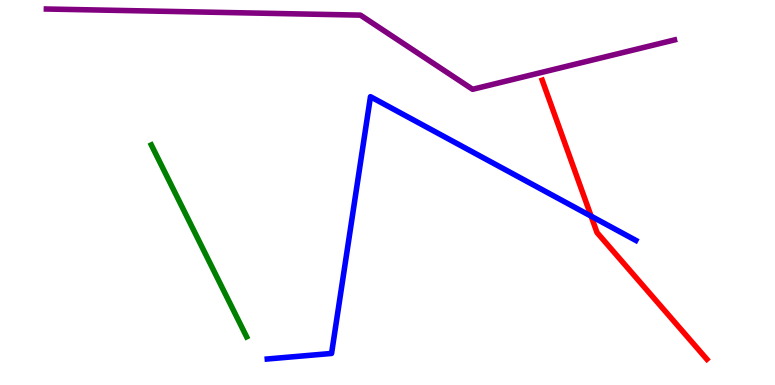[{'lines': ['blue', 'red'], 'intersections': [{'x': 7.63, 'y': 4.38}]}, {'lines': ['green', 'red'], 'intersections': []}, {'lines': ['purple', 'red'], 'intersections': []}, {'lines': ['blue', 'green'], 'intersections': []}, {'lines': ['blue', 'purple'], 'intersections': []}, {'lines': ['green', 'purple'], 'intersections': []}]